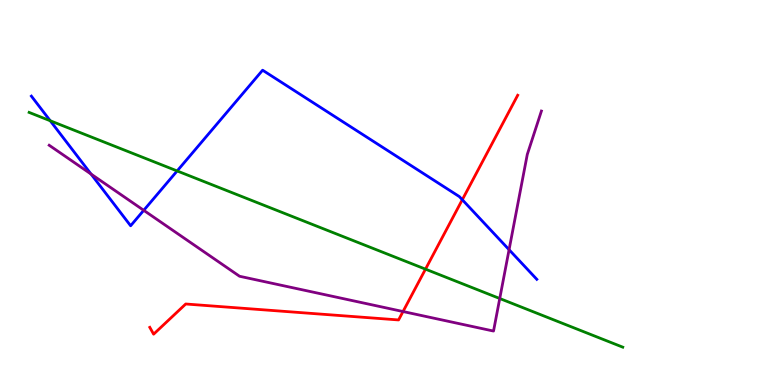[{'lines': ['blue', 'red'], 'intersections': [{'x': 5.97, 'y': 4.81}]}, {'lines': ['green', 'red'], 'intersections': [{'x': 5.49, 'y': 3.01}]}, {'lines': ['purple', 'red'], 'intersections': [{'x': 5.2, 'y': 1.91}]}, {'lines': ['blue', 'green'], 'intersections': [{'x': 0.648, 'y': 6.86}, {'x': 2.29, 'y': 5.56}]}, {'lines': ['blue', 'purple'], 'intersections': [{'x': 1.17, 'y': 5.48}, {'x': 1.85, 'y': 4.54}, {'x': 6.57, 'y': 3.51}]}, {'lines': ['green', 'purple'], 'intersections': [{'x': 6.45, 'y': 2.25}]}]